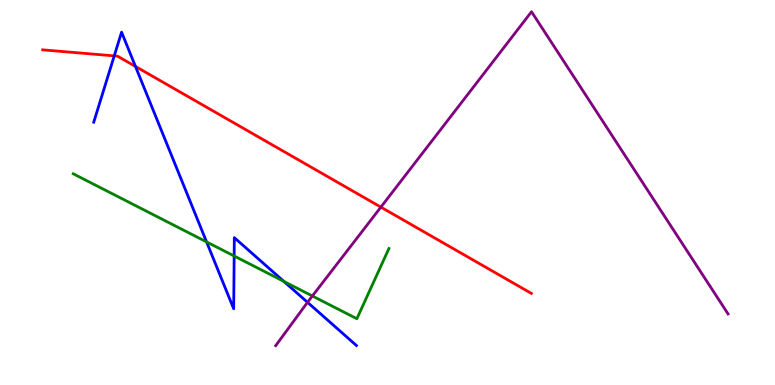[{'lines': ['blue', 'red'], 'intersections': [{'x': 1.47, 'y': 8.55}, {'x': 1.75, 'y': 8.27}]}, {'lines': ['green', 'red'], 'intersections': []}, {'lines': ['purple', 'red'], 'intersections': [{'x': 4.91, 'y': 4.62}]}, {'lines': ['blue', 'green'], 'intersections': [{'x': 2.67, 'y': 3.72}, {'x': 3.02, 'y': 3.35}, {'x': 3.66, 'y': 2.69}]}, {'lines': ['blue', 'purple'], 'intersections': [{'x': 3.97, 'y': 2.15}]}, {'lines': ['green', 'purple'], 'intersections': [{'x': 4.03, 'y': 2.31}]}]